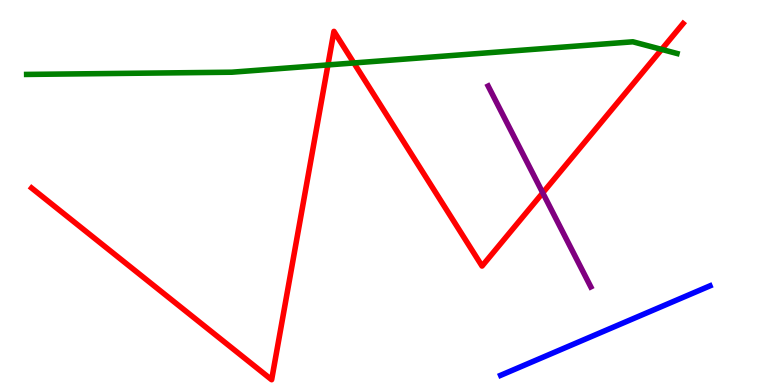[{'lines': ['blue', 'red'], 'intersections': []}, {'lines': ['green', 'red'], 'intersections': [{'x': 4.23, 'y': 8.31}, {'x': 4.57, 'y': 8.36}, {'x': 8.54, 'y': 8.72}]}, {'lines': ['purple', 'red'], 'intersections': [{'x': 7.0, 'y': 4.99}]}, {'lines': ['blue', 'green'], 'intersections': []}, {'lines': ['blue', 'purple'], 'intersections': []}, {'lines': ['green', 'purple'], 'intersections': []}]